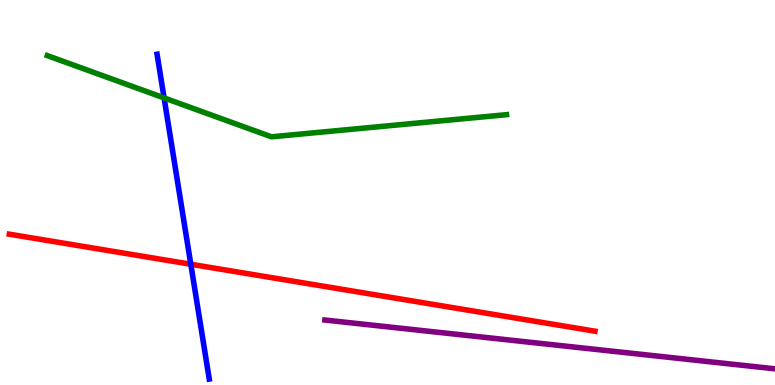[{'lines': ['blue', 'red'], 'intersections': [{'x': 2.46, 'y': 3.14}]}, {'lines': ['green', 'red'], 'intersections': []}, {'lines': ['purple', 'red'], 'intersections': []}, {'lines': ['blue', 'green'], 'intersections': [{'x': 2.12, 'y': 7.46}]}, {'lines': ['blue', 'purple'], 'intersections': []}, {'lines': ['green', 'purple'], 'intersections': []}]